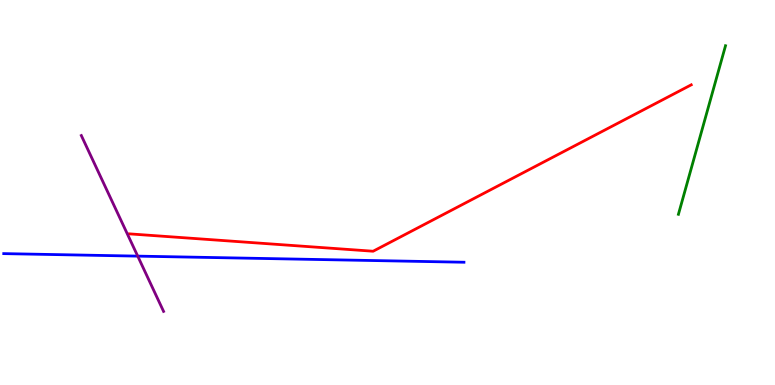[{'lines': ['blue', 'red'], 'intersections': []}, {'lines': ['green', 'red'], 'intersections': []}, {'lines': ['purple', 'red'], 'intersections': []}, {'lines': ['blue', 'green'], 'intersections': []}, {'lines': ['blue', 'purple'], 'intersections': [{'x': 1.78, 'y': 3.35}]}, {'lines': ['green', 'purple'], 'intersections': []}]